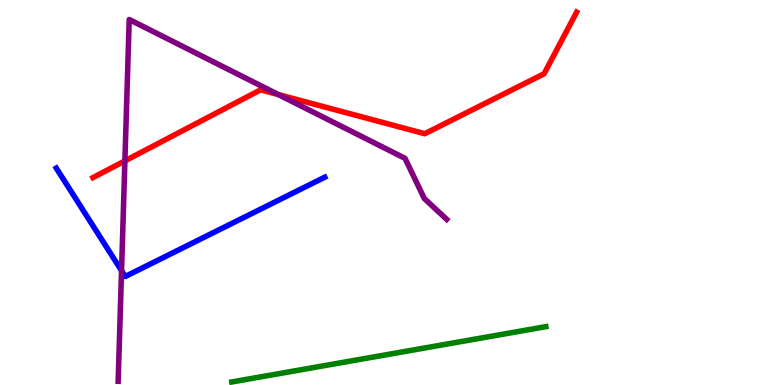[{'lines': ['blue', 'red'], 'intersections': []}, {'lines': ['green', 'red'], 'intersections': []}, {'lines': ['purple', 'red'], 'intersections': [{'x': 1.61, 'y': 5.82}, {'x': 3.59, 'y': 7.54}]}, {'lines': ['blue', 'green'], 'intersections': []}, {'lines': ['blue', 'purple'], 'intersections': [{'x': 1.57, 'y': 2.97}]}, {'lines': ['green', 'purple'], 'intersections': []}]